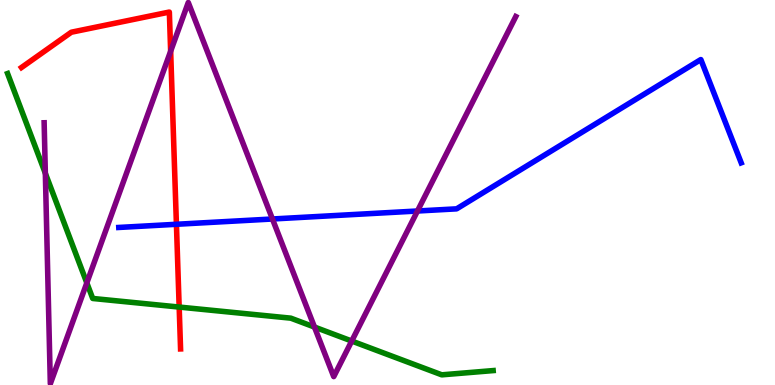[{'lines': ['blue', 'red'], 'intersections': [{'x': 2.28, 'y': 4.17}]}, {'lines': ['green', 'red'], 'intersections': [{'x': 2.31, 'y': 2.02}]}, {'lines': ['purple', 'red'], 'intersections': [{'x': 2.2, 'y': 8.67}]}, {'lines': ['blue', 'green'], 'intersections': []}, {'lines': ['blue', 'purple'], 'intersections': [{'x': 3.52, 'y': 4.31}, {'x': 5.39, 'y': 4.52}]}, {'lines': ['green', 'purple'], 'intersections': [{'x': 0.585, 'y': 5.5}, {'x': 1.12, 'y': 2.65}, {'x': 4.06, 'y': 1.51}, {'x': 4.54, 'y': 1.14}]}]